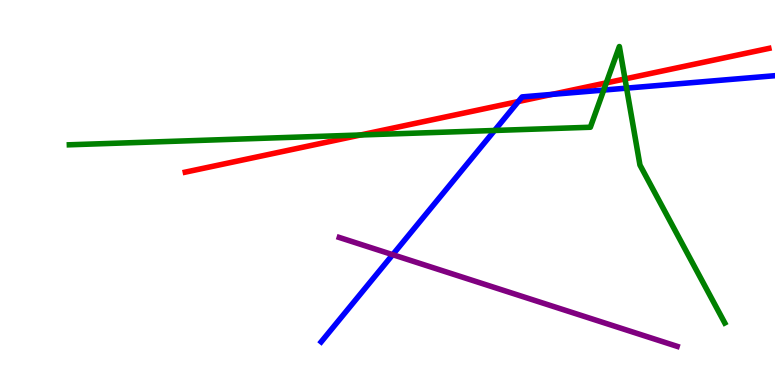[{'lines': ['blue', 'red'], 'intersections': [{'x': 6.69, 'y': 7.36}, {'x': 7.12, 'y': 7.55}]}, {'lines': ['green', 'red'], 'intersections': [{'x': 4.65, 'y': 6.49}, {'x': 7.82, 'y': 7.85}, {'x': 8.06, 'y': 7.95}]}, {'lines': ['purple', 'red'], 'intersections': []}, {'lines': ['blue', 'green'], 'intersections': [{'x': 6.38, 'y': 6.61}, {'x': 7.79, 'y': 7.66}, {'x': 8.09, 'y': 7.71}]}, {'lines': ['blue', 'purple'], 'intersections': [{'x': 5.07, 'y': 3.38}]}, {'lines': ['green', 'purple'], 'intersections': []}]